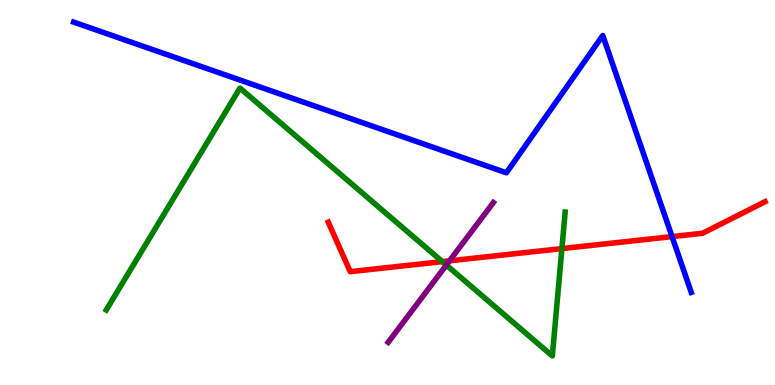[{'lines': ['blue', 'red'], 'intersections': [{'x': 8.67, 'y': 3.85}]}, {'lines': ['green', 'red'], 'intersections': [{'x': 5.71, 'y': 3.2}, {'x': 7.25, 'y': 3.54}]}, {'lines': ['purple', 'red'], 'intersections': [{'x': 5.8, 'y': 3.22}]}, {'lines': ['blue', 'green'], 'intersections': []}, {'lines': ['blue', 'purple'], 'intersections': []}, {'lines': ['green', 'purple'], 'intersections': [{'x': 5.76, 'y': 3.12}]}]